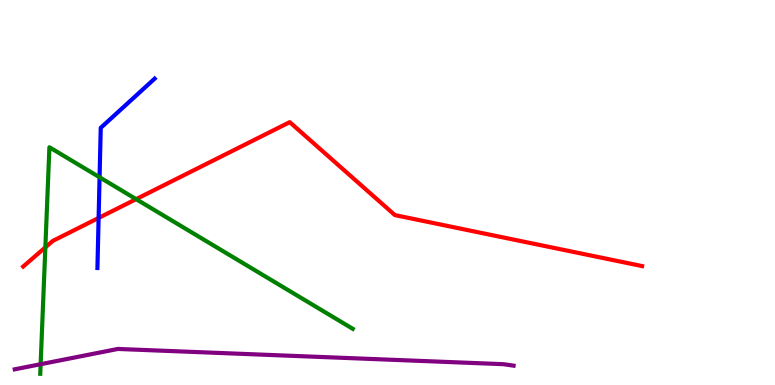[{'lines': ['blue', 'red'], 'intersections': [{'x': 1.27, 'y': 4.34}]}, {'lines': ['green', 'red'], 'intersections': [{'x': 0.585, 'y': 3.57}, {'x': 1.76, 'y': 4.83}]}, {'lines': ['purple', 'red'], 'intersections': []}, {'lines': ['blue', 'green'], 'intersections': [{'x': 1.28, 'y': 5.4}]}, {'lines': ['blue', 'purple'], 'intersections': []}, {'lines': ['green', 'purple'], 'intersections': [{'x': 0.524, 'y': 0.54}]}]